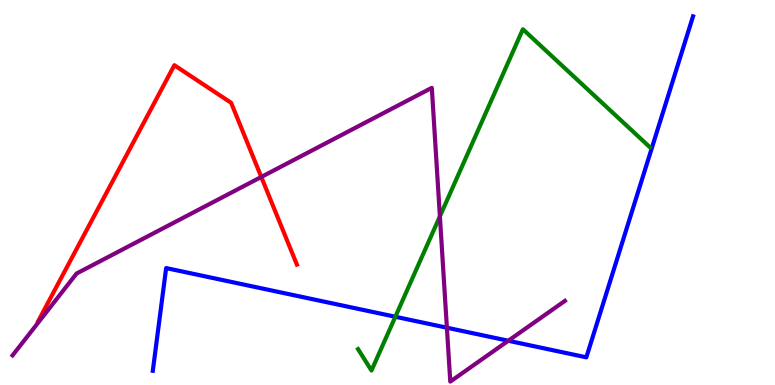[{'lines': ['blue', 'red'], 'intersections': []}, {'lines': ['green', 'red'], 'intersections': []}, {'lines': ['purple', 'red'], 'intersections': [{'x': 3.37, 'y': 5.4}]}, {'lines': ['blue', 'green'], 'intersections': [{'x': 5.1, 'y': 1.77}]}, {'lines': ['blue', 'purple'], 'intersections': [{'x': 5.77, 'y': 1.49}, {'x': 6.56, 'y': 1.15}]}, {'lines': ['green', 'purple'], 'intersections': [{'x': 5.68, 'y': 4.38}]}]